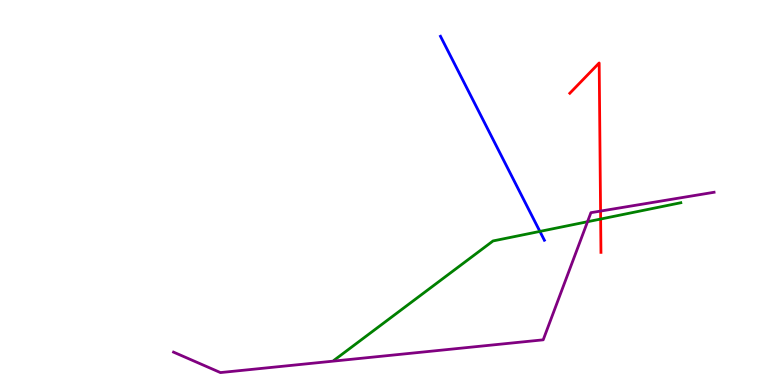[{'lines': ['blue', 'red'], 'intersections': []}, {'lines': ['green', 'red'], 'intersections': [{'x': 7.75, 'y': 4.31}]}, {'lines': ['purple', 'red'], 'intersections': [{'x': 7.75, 'y': 4.52}]}, {'lines': ['blue', 'green'], 'intersections': [{'x': 6.97, 'y': 3.99}]}, {'lines': ['blue', 'purple'], 'intersections': []}, {'lines': ['green', 'purple'], 'intersections': [{'x': 7.58, 'y': 4.24}]}]